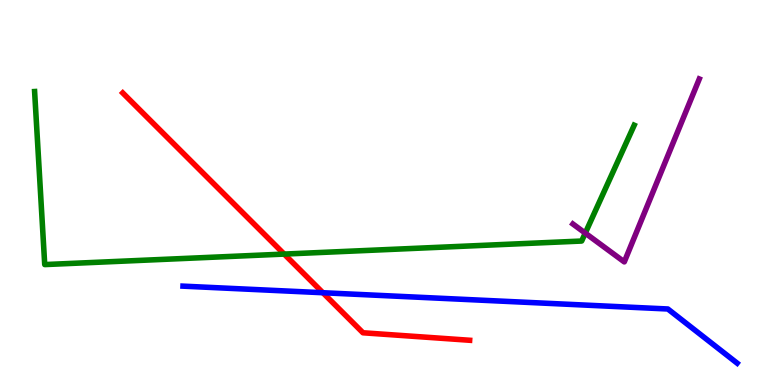[{'lines': ['blue', 'red'], 'intersections': [{'x': 4.17, 'y': 2.4}]}, {'lines': ['green', 'red'], 'intersections': [{'x': 3.67, 'y': 3.4}]}, {'lines': ['purple', 'red'], 'intersections': []}, {'lines': ['blue', 'green'], 'intersections': []}, {'lines': ['blue', 'purple'], 'intersections': []}, {'lines': ['green', 'purple'], 'intersections': [{'x': 7.55, 'y': 3.95}]}]